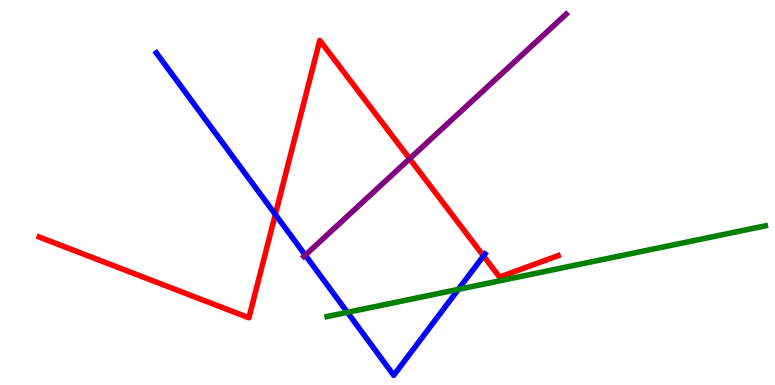[{'lines': ['blue', 'red'], 'intersections': [{'x': 3.55, 'y': 4.43}, {'x': 6.24, 'y': 3.35}]}, {'lines': ['green', 'red'], 'intersections': []}, {'lines': ['purple', 'red'], 'intersections': [{'x': 5.29, 'y': 5.88}]}, {'lines': ['blue', 'green'], 'intersections': [{'x': 4.48, 'y': 1.89}, {'x': 5.91, 'y': 2.48}]}, {'lines': ['blue', 'purple'], 'intersections': [{'x': 3.94, 'y': 3.37}]}, {'lines': ['green', 'purple'], 'intersections': []}]